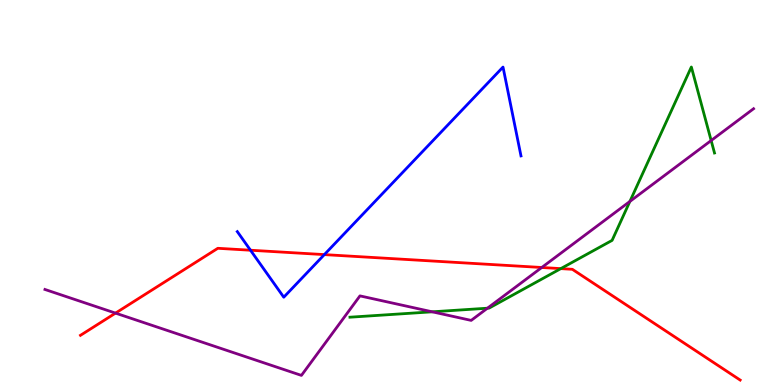[{'lines': ['blue', 'red'], 'intersections': [{'x': 3.23, 'y': 3.5}, {'x': 4.19, 'y': 3.39}]}, {'lines': ['green', 'red'], 'intersections': [{'x': 7.24, 'y': 3.02}]}, {'lines': ['purple', 'red'], 'intersections': [{'x': 1.49, 'y': 1.87}, {'x': 6.99, 'y': 3.05}]}, {'lines': ['blue', 'green'], 'intersections': []}, {'lines': ['blue', 'purple'], 'intersections': []}, {'lines': ['green', 'purple'], 'intersections': [{'x': 5.58, 'y': 1.9}, {'x': 6.29, 'y': 1.99}, {'x': 8.13, 'y': 4.77}, {'x': 9.18, 'y': 6.35}]}]